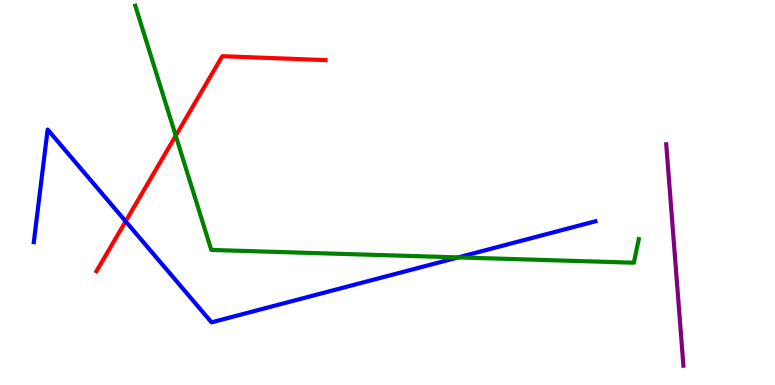[{'lines': ['blue', 'red'], 'intersections': [{'x': 1.62, 'y': 4.25}]}, {'lines': ['green', 'red'], 'intersections': [{'x': 2.27, 'y': 6.47}]}, {'lines': ['purple', 'red'], 'intersections': []}, {'lines': ['blue', 'green'], 'intersections': [{'x': 5.91, 'y': 3.31}]}, {'lines': ['blue', 'purple'], 'intersections': []}, {'lines': ['green', 'purple'], 'intersections': []}]